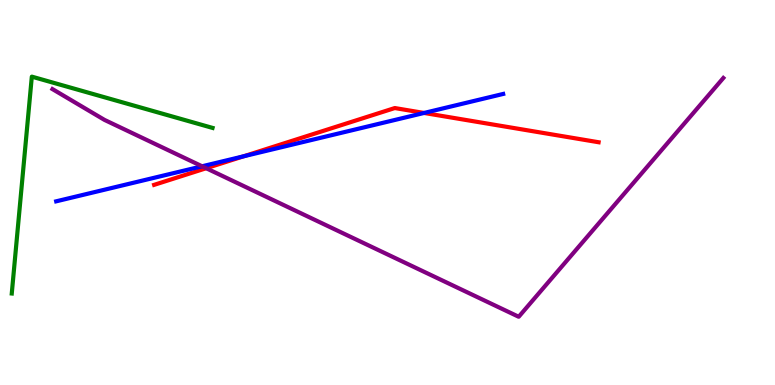[{'lines': ['blue', 'red'], 'intersections': [{'x': 3.14, 'y': 5.94}, {'x': 5.47, 'y': 7.07}]}, {'lines': ['green', 'red'], 'intersections': []}, {'lines': ['purple', 'red'], 'intersections': [{'x': 2.66, 'y': 5.63}]}, {'lines': ['blue', 'green'], 'intersections': []}, {'lines': ['blue', 'purple'], 'intersections': [{'x': 2.61, 'y': 5.68}]}, {'lines': ['green', 'purple'], 'intersections': []}]